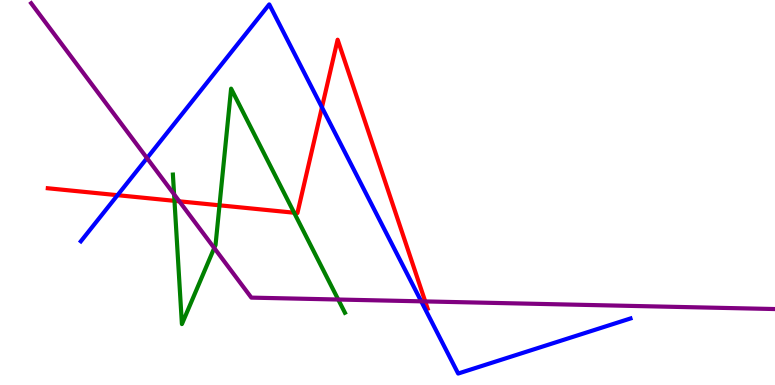[{'lines': ['blue', 'red'], 'intersections': [{'x': 1.52, 'y': 4.93}, {'x': 4.15, 'y': 7.21}]}, {'lines': ['green', 'red'], 'intersections': [{'x': 2.25, 'y': 4.78}, {'x': 2.83, 'y': 4.67}, {'x': 3.8, 'y': 4.47}]}, {'lines': ['purple', 'red'], 'intersections': [{'x': 2.31, 'y': 4.77}, {'x': 5.49, 'y': 2.17}]}, {'lines': ['blue', 'green'], 'intersections': []}, {'lines': ['blue', 'purple'], 'intersections': [{'x': 1.9, 'y': 5.89}, {'x': 5.44, 'y': 2.17}]}, {'lines': ['green', 'purple'], 'intersections': [{'x': 2.25, 'y': 4.95}, {'x': 2.76, 'y': 3.56}, {'x': 4.36, 'y': 2.22}]}]